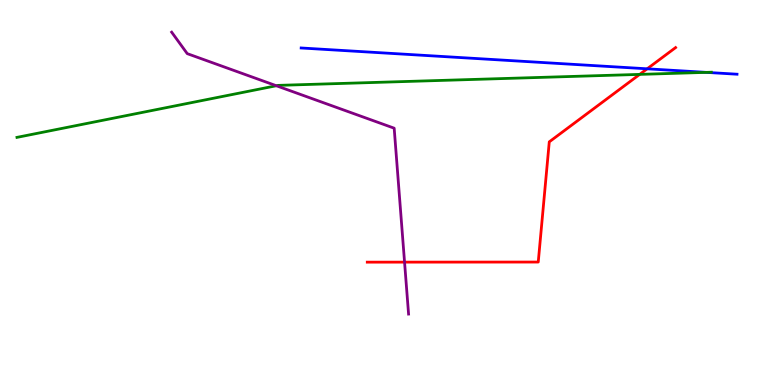[{'lines': ['blue', 'red'], 'intersections': [{'x': 8.35, 'y': 8.21}]}, {'lines': ['green', 'red'], 'intersections': [{'x': 8.25, 'y': 8.07}]}, {'lines': ['purple', 'red'], 'intersections': [{'x': 5.22, 'y': 3.19}]}, {'lines': ['blue', 'green'], 'intersections': [{'x': 9.11, 'y': 8.12}]}, {'lines': ['blue', 'purple'], 'intersections': []}, {'lines': ['green', 'purple'], 'intersections': [{'x': 3.57, 'y': 7.77}]}]